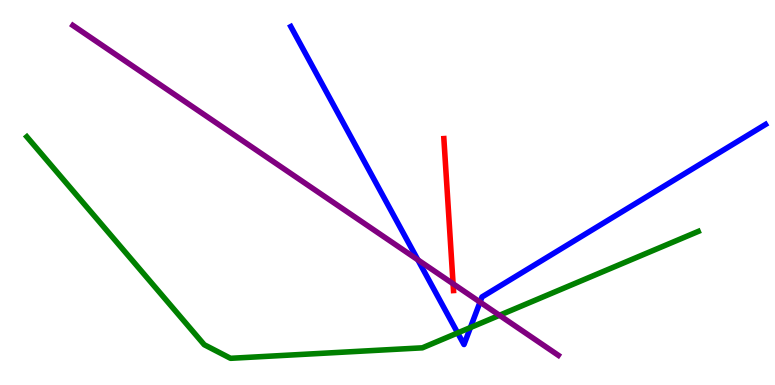[{'lines': ['blue', 'red'], 'intersections': []}, {'lines': ['green', 'red'], 'intersections': []}, {'lines': ['purple', 'red'], 'intersections': [{'x': 5.85, 'y': 2.63}]}, {'lines': ['blue', 'green'], 'intersections': [{'x': 5.91, 'y': 1.35}, {'x': 6.07, 'y': 1.49}]}, {'lines': ['blue', 'purple'], 'intersections': [{'x': 5.39, 'y': 3.25}, {'x': 6.19, 'y': 2.15}]}, {'lines': ['green', 'purple'], 'intersections': [{'x': 6.44, 'y': 1.81}]}]